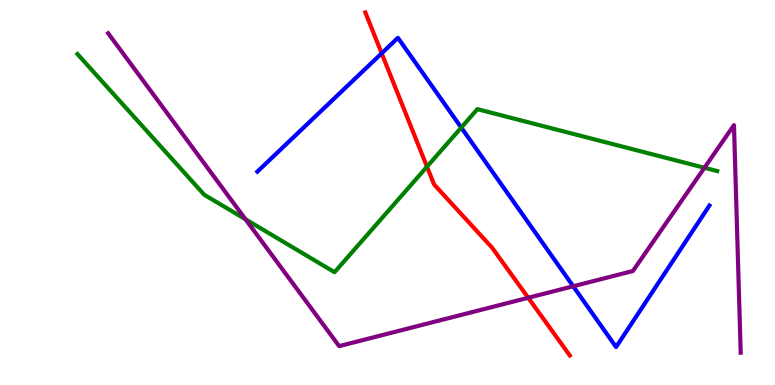[{'lines': ['blue', 'red'], 'intersections': [{'x': 4.92, 'y': 8.62}]}, {'lines': ['green', 'red'], 'intersections': [{'x': 5.51, 'y': 5.67}]}, {'lines': ['purple', 'red'], 'intersections': [{'x': 6.82, 'y': 2.27}]}, {'lines': ['blue', 'green'], 'intersections': [{'x': 5.95, 'y': 6.69}]}, {'lines': ['blue', 'purple'], 'intersections': [{'x': 7.4, 'y': 2.56}]}, {'lines': ['green', 'purple'], 'intersections': [{'x': 3.17, 'y': 4.3}, {'x': 9.09, 'y': 5.64}]}]